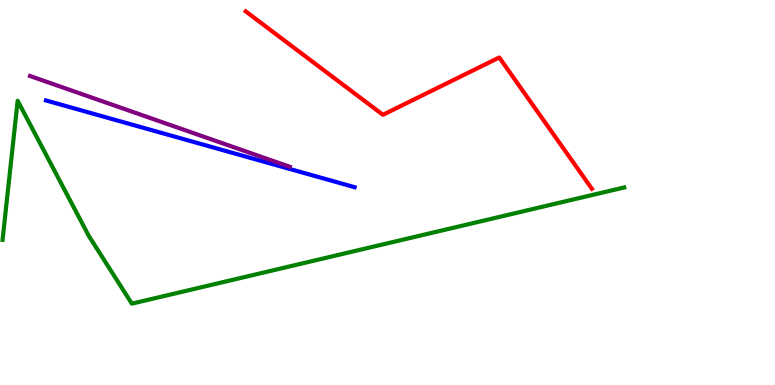[{'lines': ['blue', 'red'], 'intersections': []}, {'lines': ['green', 'red'], 'intersections': []}, {'lines': ['purple', 'red'], 'intersections': []}, {'lines': ['blue', 'green'], 'intersections': []}, {'lines': ['blue', 'purple'], 'intersections': []}, {'lines': ['green', 'purple'], 'intersections': []}]